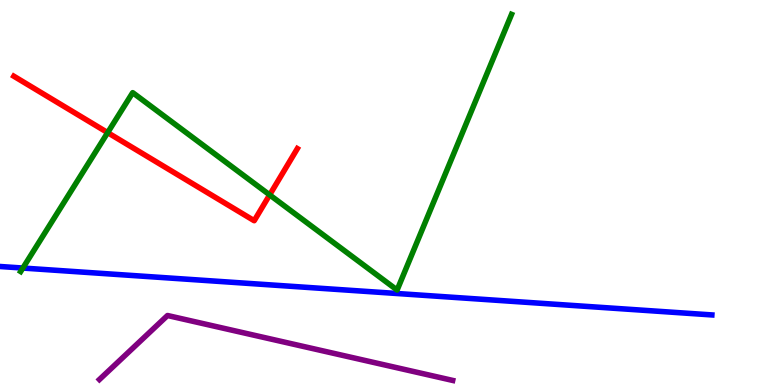[{'lines': ['blue', 'red'], 'intersections': []}, {'lines': ['green', 'red'], 'intersections': [{'x': 1.39, 'y': 6.56}, {'x': 3.48, 'y': 4.94}]}, {'lines': ['purple', 'red'], 'intersections': []}, {'lines': ['blue', 'green'], 'intersections': [{'x': 0.295, 'y': 3.04}]}, {'lines': ['blue', 'purple'], 'intersections': []}, {'lines': ['green', 'purple'], 'intersections': []}]